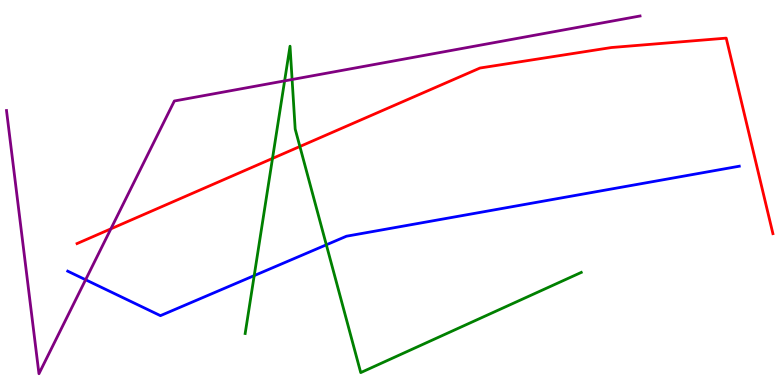[{'lines': ['blue', 'red'], 'intersections': []}, {'lines': ['green', 'red'], 'intersections': [{'x': 3.52, 'y': 5.88}, {'x': 3.87, 'y': 6.19}]}, {'lines': ['purple', 'red'], 'intersections': [{'x': 1.43, 'y': 4.06}]}, {'lines': ['blue', 'green'], 'intersections': [{'x': 3.28, 'y': 2.84}, {'x': 4.21, 'y': 3.64}]}, {'lines': ['blue', 'purple'], 'intersections': [{'x': 1.1, 'y': 2.73}]}, {'lines': ['green', 'purple'], 'intersections': [{'x': 3.67, 'y': 7.9}, {'x': 3.77, 'y': 7.93}]}]